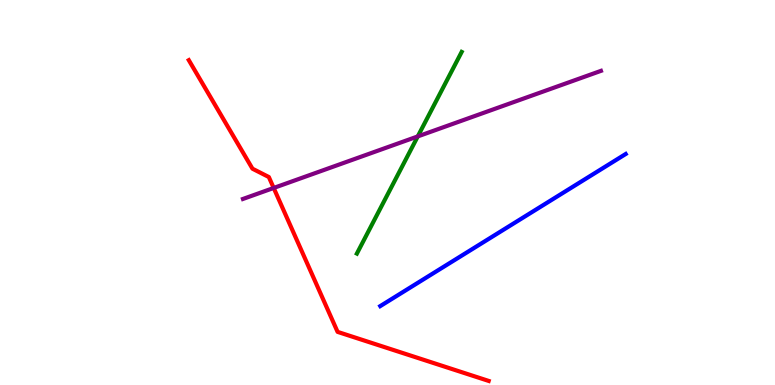[{'lines': ['blue', 'red'], 'intersections': []}, {'lines': ['green', 'red'], 'intersections': []}, {'lines': ['purple', 'red'], 'intersections': [{'x': 3.53, 'y': 5.12}]}, {'lines': ['blue', 'green'], 'intersections': []}, {'lines': ['blue', 'purple'], 'intersections': []}, {'lines': ['green', 'purple'], 'intersections': [{'x': 5.39, 'y': 6.46}]}]